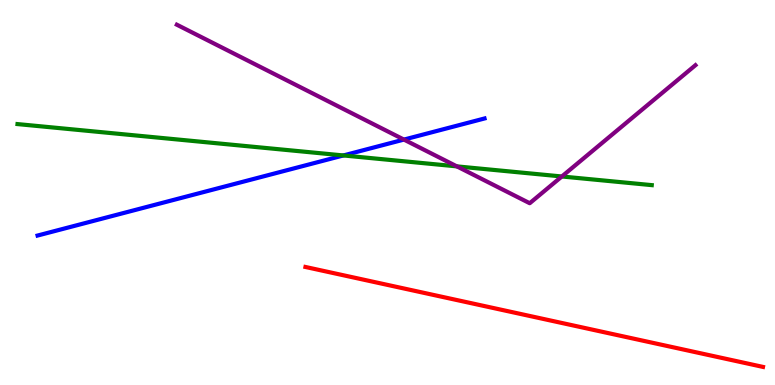[{'lines': ['blue', 'red'], 'intersections': []}, {'lines': ['green', 'red'], 'intersections': []}, {'lines': ['purple', 'red'], 'intersections': []}, {'lines': ['blue', 'green'], 'intersections': [{'x': 4.43, 'y': 5.96}]}, {'lines': ['blue', 'purple'], 'intersections': [{'x': 5.21, 'y': 6.37}]}, {'lines': ['green', 'purple'], 'intersections': [{'x': 5.9, 'y': 5.68}, {'x': 7.25, 'y': 5.42}]}]